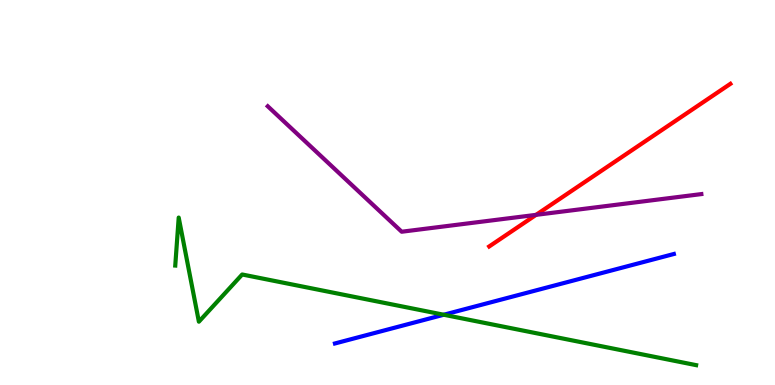[{'lines': ['blue', 'red'], 'intersections': []}, {'lines': ['green', 'red'], 'intersections': []}, {'lines': ['purple', 'red'], 'intersections': [{'x': 6.92, 'y': 4.42}]}, {'lines': ['blue', 'green'], 'intersections': [{'x': 5.73, 'y': 1.82}]}, {'lines': ['blue', 'purple'], 'intersections': []}, {'lines': ['green', 'purple'], 'intersections': []}]